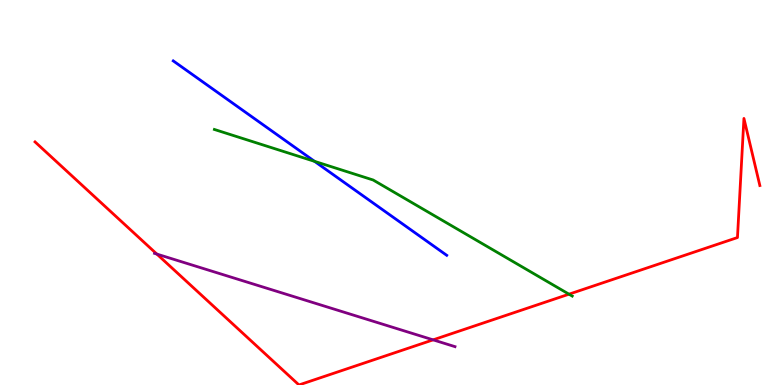[{'lines': ['blue', 'red'], 'intersections': []}, {'lines': ['green', 'red'], 'intersections': [{'x': 7.34, 'y': 2.36}]}, {'lines': ['purple', 'red'], 'intersections': [{'x': 2.02, 'y': 3.4}, {'x': 5.59, 'y': 1.17}]}, {'lines': ['blue', 'green'], 'intersections': [{'x': 4.06, 'y': 5.81}]}, {'lines': ['blue', 'purple'], 'intersections': []}, {'lines': ['green', 'purple'], 'intersections': []}]